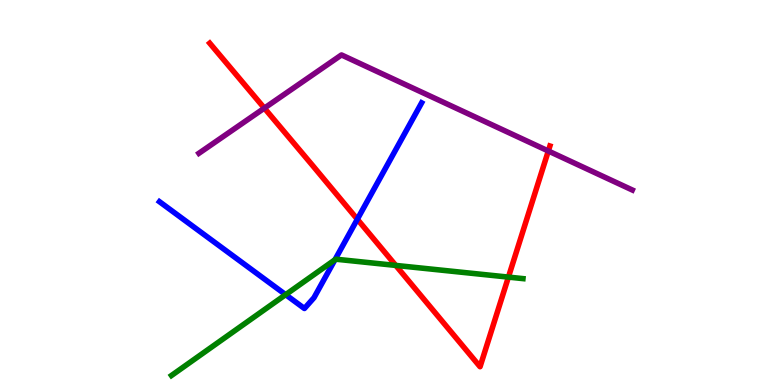[{'lines': ['blue', 'red'], 'intersections': [{'x': 4.61, 'y': 4.31}]}, {'lines': ['green', 'red'], 'intersections': [{'x': 5.11, 'y': 3.11}, {'x': 6.56, 'y': 2.8}]}, {'lines': ['purple', 'red'], 'intersections': [{'x': 3.41, 'y': 7.19}, {'x': 7.08, 'y': 6.08}]}, {'lines': ['blue', 'green'], 'intersections': [{'x': 3.69, 'y': 2.35}, {'x': 4.32, 'y': 3.25}]}, {'lines': ['blue', 'purple'], 'intersections': []}, {'lines': ['green', 'purple'], 'intersections': []}]